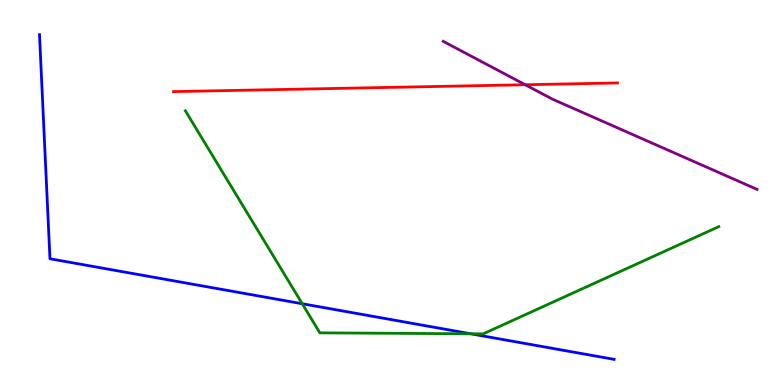[{'lines': ['blue', 'red'], 'intersections': []}, {'lines': ['green', 'red'], 'intersections': []}, {'lines': ['purple', 'red'], 'intersections': [{'x': 6.78, 'y': 7.8}]}, {'lines': ['blue', 'green'], 'intersections': [{'x': 3.9, 'y': 2.11}, {'x': 6.07, 'y': 1.33}]}, {'lines': ['blue', 'purple'], 'intersections': []}, {'lines': ['green', 'purple'], 'intersections': []}]